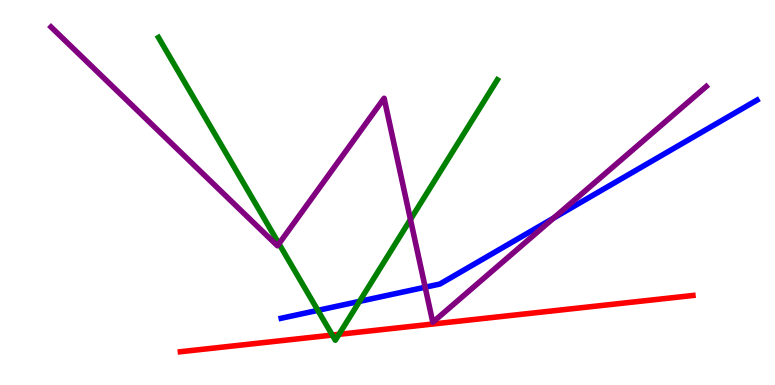[{'lines': ['blue', 'red'], 'intersections': []}, {'lines': ['green', 'red'], 'intersections': [{'x': 4.29, 'y': 1.3}, {'x': 4.37, 'y': 1.32}]}, {'lines': ['purple', 'red'], 'intersections': []}, {'lines': ['blue', 'green'], 'intersections': [{'x': 4.1, 'y': 1.94}, {'x': 4.64, 'y': 2.17}]}, {'lines': ['blue', 'purple'], 'intersections': [{'x': 5.49, 'y': 2.54}, {'x': 7.14, 'y': 4.34}]}, {'lines': ['green', 'purple'], 'intersections': [{'x': 3.6, 'y': 3.67}, {'x': 5.3, 'y': 4.3}]}]